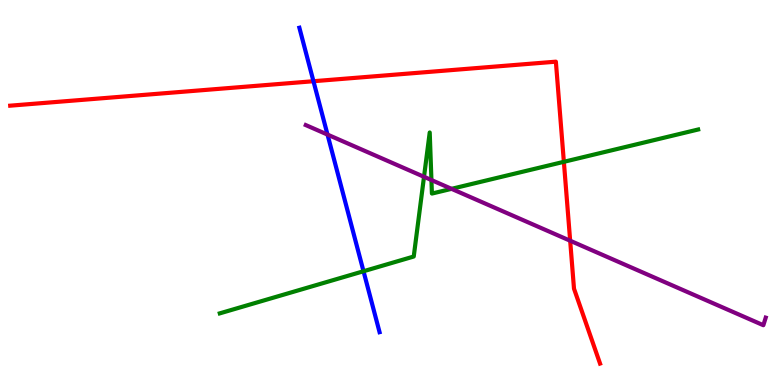[{'lines': ['blue', 'red'], 'intersections': [{'x': 4.04, 'y': 7.89}]}, {'lines': ['green', 'red'], 'intersections': [{'x': 7.28, 'y': 5.8}]}, {'lines': ['purple', 'red'], 'intersections': [{'x': 7.36, 'y': 3.75}]}, {'lines': ['blue', 'green'], 'intersections': [{'x': 4.69, 'y': 2.95}]}, {'lines': ['blue', 'purple'], 'intersections': [{'x': 4.23, 'y': 6.5}]}, {'lines': ['green', 'purple'], 'intersections': [{'x': 5.47, 'y': 5.41}, {'x': 5.57, 'y': 5.32}, {'x': 5.83, 'y': 5.1}]}]